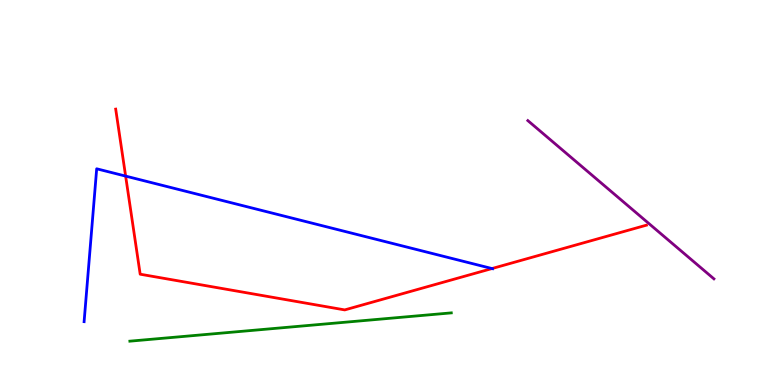[{'lines': ['blue', 'red'], 'intersections': [{'x': 1.62, 'y': 5.43}, {'x': 6.35, 'y': 3.02}]}, {'lines': ['green', 'red'], 'intersections': []}, {'lines': ['purple', 'red'], 'intersections': []}, {'lines': ['blue', 'green'], 'intersections': []}, {'lines': ['blue', 'purple'], 'intersections': []}, {'lines': ['green', 'purple'], 'intersections': []}]